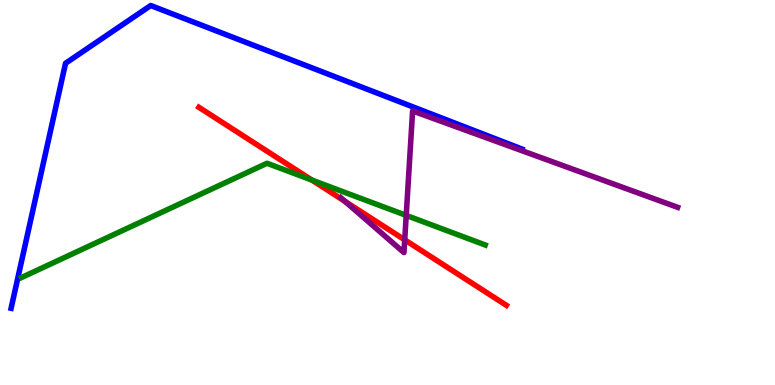[{'lines': ['blue', 'red'], 'intersections': []}, {'lines': ['green', 'red'], 'intersections': [{'x': 4.02, 'y': 5.32}]}, {'lines': ['purple', 'red'], 'intersections': [{'x': 4.45, 'y': 4.77}, {'x': 5.22, 'y': 3.77}]}, {'lines': ['blue', 'green'], 'intersections': []}, {'lines': ['blue', 'purple'], 'intersections': []}, {'lines': ['green', 'purple'], 'intersections': [{'x': 5.24, 'y': 4.41}]}]